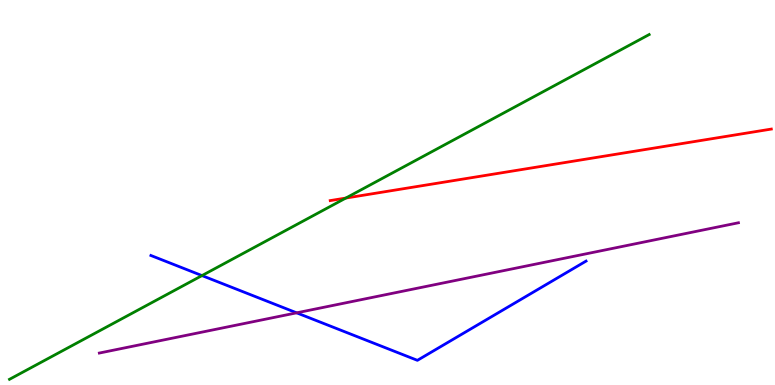[{'lines': ['blue', 'red'], 'intersections': []}, {'lines': ['green', 'red'], 'intersections': [{'x': 4.46, 'y': 4.86}]}, {'lines': ['purple', 'red'], 'intersections': []}, {'lines': ['blue', 'green'], 'intersections': [{'x': 2.61, 'y': 2.84}]}, {'lines': ['blue', 'purple'], 'intersections': [{'x': 3.83, 'y': 1.87}]}, {'lines': ['green', 'purple'], 'intersections': []}]